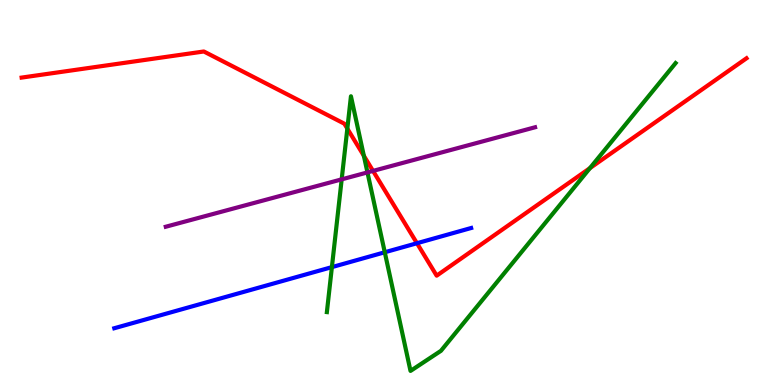[{'lines': ['blue', 'red'], 'intersections': [{'x': 5.38, 'y': 3.68}]}, {'lines': ['green', 'red'], 'intersections': [{'x': 4.48, 'y': 6.66}, {'x': 4.69, 'y': 5.95}, {'x': 7.61, 'y': 5.63}]}, {'lines': ['purple', 'red'], 'intersections': [{'x': 4.81, 'y': 5.56}]}, {'lines': ['blue', 'green'], 'intersections': [{'x': 4.28, 'y': 3.06}, {'x': 4.96, 'y': 3.45}]}, {'lines': ['blue', 'purple'], 'intersections': []}, {'lines': ['green', 'purple'], 'intersections': [{'x': 4.41, 'y': 5.34}, {'x': 4.74, 'y': 5.52}]}]